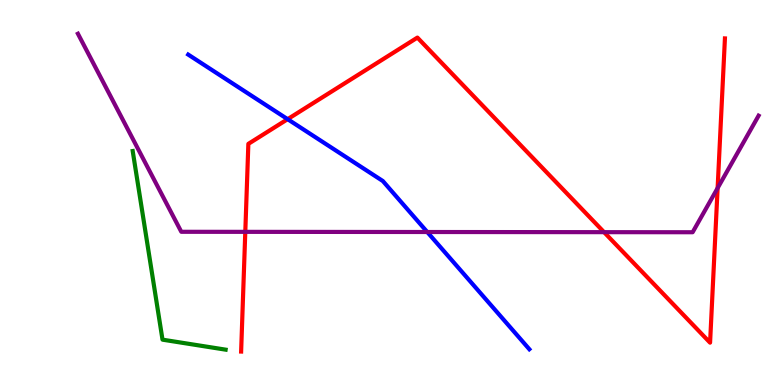[{'lines': ['blue', 'red'], 'intersections': [{'x': 3.71, 'y': 6.9}]}, {'lines': ['green', 'red'], 'intersections': []}, {'lines': ['purple', 'red'], 'intersections': [{'x': 3.17, 'y': 3.98}, {'x': 7.79, 'y': 3.97}, {'x': 9.26, 'y': 5.11}]}, {'lines': ['blue', 'green'], 'intersections': []}, {'lines': ['blue', 'purple'], 'intersections': [{'x': 5.51, 'y': 3.97}]}, {'lines': ['green', 'purple'], 'intersections': []}]